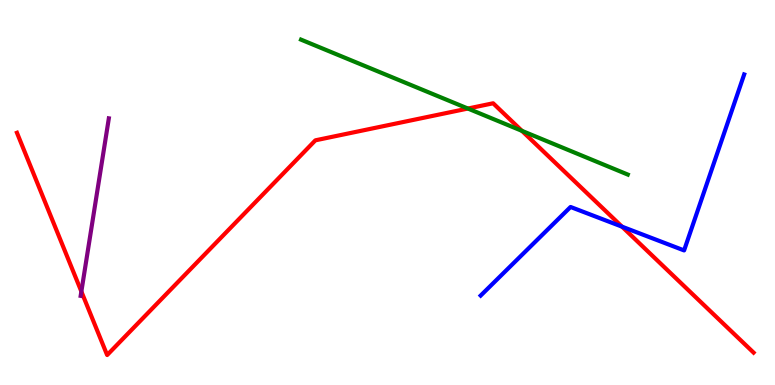[{'lines': ['blue', 'red'], 'intersections': [{'x': 8.03, 'y': 4.11}]}, {'lines': ['green', 'red'], 'intersections': [{'x': 6.04, 'y': 7.18}, {'x': 6.73, 'y': 6.6}]}, {'lines': ['purple', 'red'], 'intersections': [{'x': 1.05, 'y': 2.43}]}, {'lines': ['blue', 'green'], 'intersections': []}, {'lines': ['blue', 'purple'], 'intersections': []}, {'lines': ['green', 'purple'], 'intersections': []}]